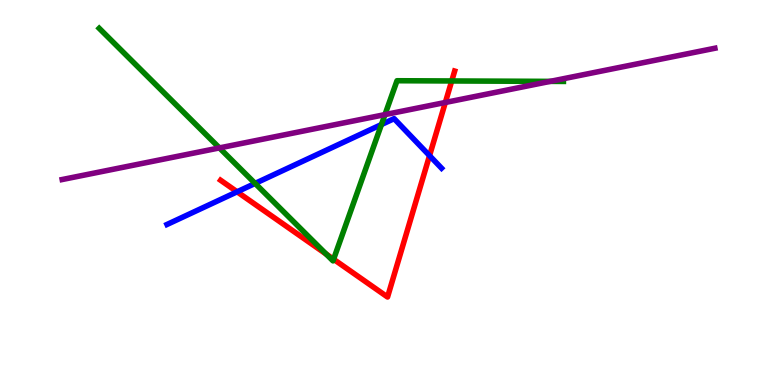[{'lines': ['blue', 'red'], 'intersections': [{'x': 3.06, 'y': 5.02}, {'x': 5.54, 'y': 5.96}]}, {'lines': ['green', 'red'], 'intersections': [{'x': 4.21, 'y': 3.4}, {'x': 4.3, 'y': 3.27}, {'x': 5.83, 'y': 7.9}]}, {'lines': ['purple', 'red'], 'intersections': [{'x': 5.75, 'y': 7.34}]}, {'lines': ['blue', 'green'], 'intersections': [{'x': 3.29, 'y': 5.24}, {'x': 4.92, 'y': 6.76}]}, {'lines': ['blue', 'purple'], 'intersections': []}, {'lines': ['green', 'purple'], 'intersections': [{'x': 2.83, 'y': 6.16}, {'x': 4.97, 'y': 7.02}, {'x': 7.1, 'y': 7.89}]}]